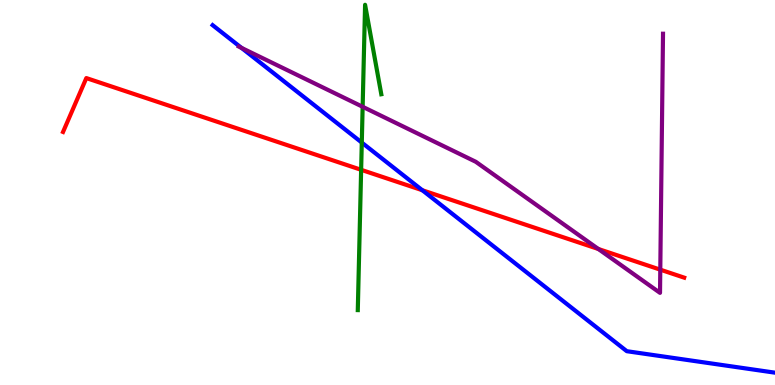[{'lines': ['blue', 'red'], 'intersections': [{'x': 5.45, 'y': 5.06}]}, {'lines': ['green', 'red'], 'intersections': [{'x': 4.66, 'y': 5.59}]}, {'lines': ['purple', 'red'], 'intersections': [{'x': 7.72, 'y': 3.53}, {'x': 8.52, 'y': 3.0}]}, {'lines': ['blue', 'green'], 'intersections': [{'x': 4.67, 'y': 6.3}]}, {'lines': ['blue', 'purple'], 'intersections': [{'x': 3.12, 'y': 8.76}]}, {'lines': ['green', 'purple'], 'intersections': [{'x': 4.68, 'y': 7.23}]}]